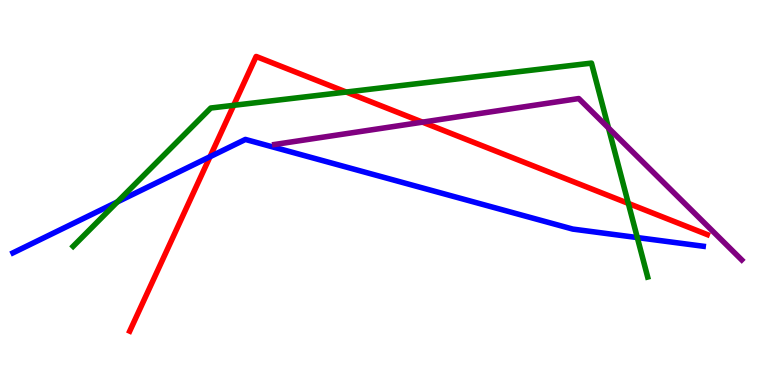[{'lines': ['blue', 'red'], 'intersections': [{'x': 2.71, 'y': 5.93}]}, {'lines': ['green', 'red'], 'intersections': [{'x': 3.02, 'y': 7.26}, {'x': 4.47, 'y': 7.61}, {'x': 8.11, 'y': 4.72}]}, {'lines': ['purple', 'red'], 'intersections': [{'x': 5.45, 'y': 6.83}]}, {'lines': ['blue', 'green'], 'intersections': [{'x': 1.51, 'y': 4.75}, {'x': 8.22, 'y': 3.83}]}, {'lines': ['blue', 'purple'], 'intersections': []}, {'lines': ['green', 'purple'], 'intersections': [{'x': 7.85, 'y': 6.67}]}]